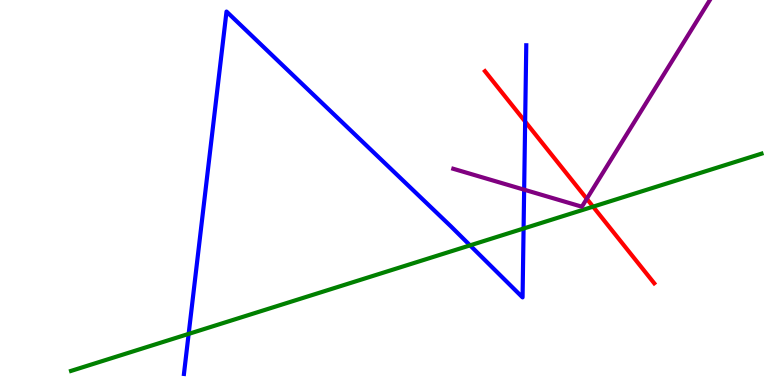[{'lines': ['blue', 'red'], 'intersections': [{'x': 6.78, 'y': 6.84}]}, {'lines': ['green', 'red'], 'intersections': [{'x': 7.65, 'y': 4.63}]}, {'lines': ['purple', 'red'], 'intersections': [{'x': 7.57, 'y': 4.84}]}, {'lines': ['blue', 'green'], 'intersections': [{'x': 2.43, 'y': 1.33}, {'x': 6.07, 'y': 3.63}, {'x': 6.76, 'y': 4.06}]}, {'lines': ['blue', 'purple'], 'intersections': [{'x': 6.76, 'y': 5.07}]}, {'lines': ['green', 'purple'], 'intersections': []}]